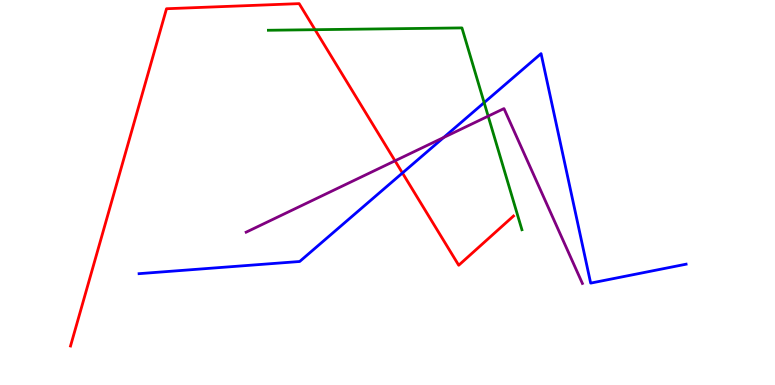[{'lines': ['blue', 'red'], 'intersections': [{'x': 5.19, 'y': 5.51}]}, {'lines': ['green', 'red'], 'intersections': [{'x': 4.07, 'y': 9.23}]}, {'lines': ['purple', 'red'], 'intersections': [{'x': 5.1, 'y': 5.82}]}, {'lines': ['blue', 'green'], 'intersections': [{'x': 6.25, 'y': 7.33}]}, {'lines': ['blue', 'purple'], 'intersections': [{'x': 5.72, 'y': 6.43}]}, {'lines': ['green', 'purple'], 'intersections': [{'x': 6.3, 'y': 6.98}]}]